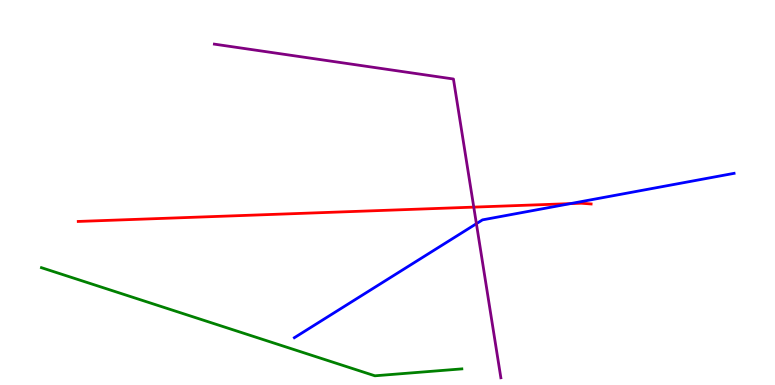[{'lines': ['blue', 'red'], 'intersections': [{'x': 7.36, 'y': 4.71}]}, {'lines': ['green', 'red'], 'intersections': []}, {'lines': ['purple', 'red'], 'intersections': [{'x': 6.11, 'y': 4.62}]}, {'lines': ['blue', 'green'], 'intersections': []}, {'lines': ['blue', 'purple'], 'intersections': [{'x': 6.15, 'y': 4.19}]}, {'lines': ['green', 'purple'], 'intersections': []}]